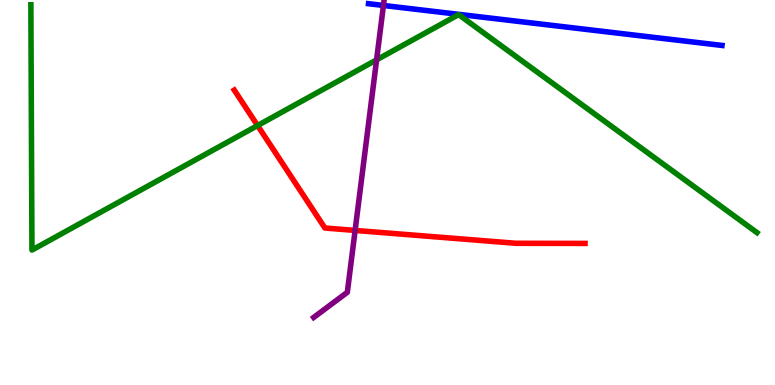[{'lines': ['blue', 'red'], 'intersections': []}, {'lines': ['green', 'red'], 'intersections': [{'x': 3.32, 'y': 6.74}]}, {'lines': ['purple', 'red'], 'intersections': [{'x': 4.58, 'y': 4.01}]}, {'lines': ['blue', 'green'], 'intersections': []}, {'lines': ['blue', 'purple'], 'intersections': [{'x': 4.95, 'y': 9.86}]}, {'lines': ['green', 'purple'], 'intersections': [{'x': 4.86, 'y': 8.45}]}]